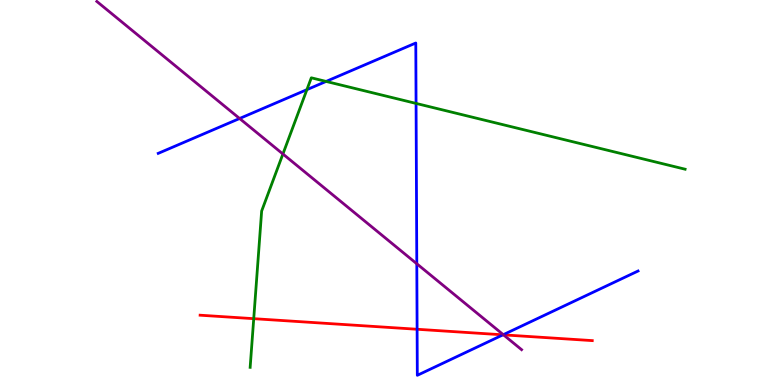[{'lines': ['blue', 'red'], 'intersections': [{'x': 5.38, 'y': 1.45}, {'x': 6.49, 'y': 1.3}]}, {'lines': ['green', 'red'], 'intersections': [{'x': 3.27, 'y': 1.72}]}, {'lines': ['purple', 'red'], 'intersections': [{'x': 6.5, 'y': 1.3}]}, {'lines': ['blue', 'green'], 'intersections': [{'x': 3.96, 'y': 7.67}, {'x': 4.21, 'y': 7.88}, {'x': 5.37, 'y': 7.31}]}, {'lines': ['blue', 'purple'], 'intersections': [{'x': 3.09, 'y': 6.92}, {'x': 5.38, 'y': 3.15}, {'x': 6.49, 'y': 1.31}]}, {'lines': ['green', 'purple'], 'intersections': [{'x': 3.65, 'y': 6.0}]}]